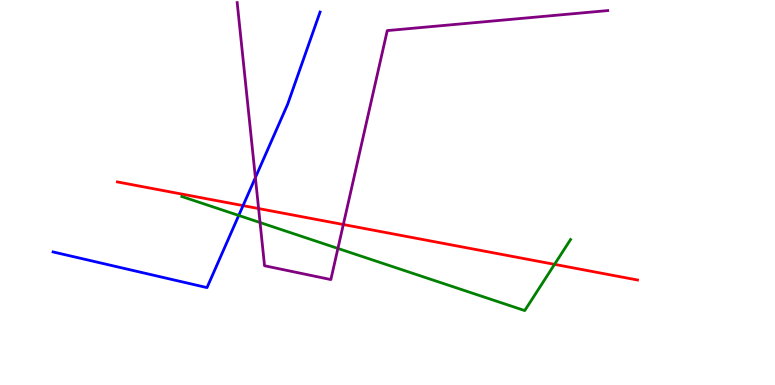[{'lines': ['blue', 'red'], 'intersections': [{'x': 3.14, 'y': 4.66}]}, {'lines': ['green', 'red'], 'intersections': [{'x': 7.16, 'y': 3.13}]}, {'lines': ['purple', 'red'], 'intersections': [{'x': 3.34, 'y': 4.58}, {'x': 4.43, 'y': 4.17}]}, {'lines': ['blue', 'green'], 'intersections': [{'x': 3.08, 'y': 4.4}]}, {'lines': ['blue', 'purple'], 'intersections': [{'x': 3.3, 'y': 5.39}]}, {'lines': ['green', 'purple'], 'intersections': [{'x': 3.36, 'y': 4.22}, {'x': 4.36, 'y': 3.55}]}]